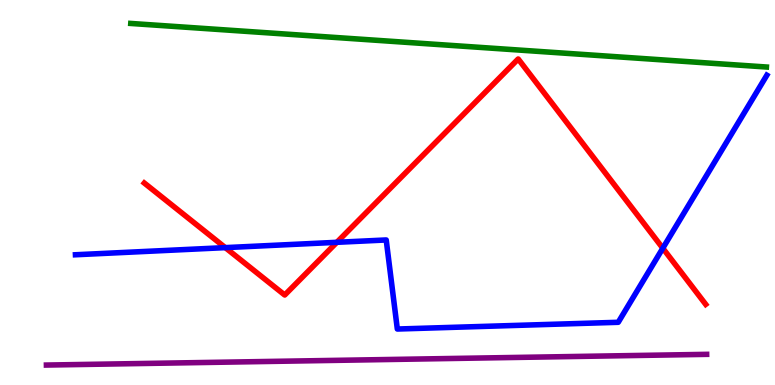[{'lines': ['blue', 'red'], 'intersections': [{'x': 2.91, 'y': 3.57}, {'x': 4.35, 'y': 3.71}, {'x': 8.55, 'y': 3.55}]}, {'lines': ['green', 'red'], 'intersections': []}, {'lines': ['purple', 'red'], 'intersections': []}, {'lines': ['blue', 'green'], 'intersections': []}, {'lines': ['blue', 'purple'], 'intersections': []}, {'lines': ['green', 'purple'], 'intersections': []}]